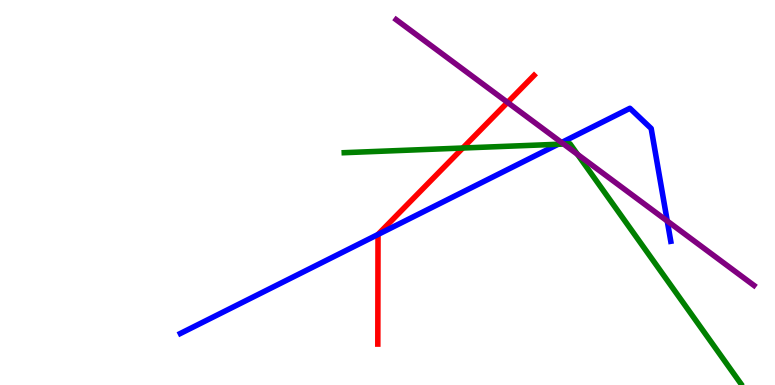[{'lines': ['blue', 'red'], 'intersections': [{'x': 4.88, 'y': 3.91}]}, {'lines': ['green', 'red'], 'intersections': [{'x': 5.97, 'y': 6.16}]}, {'lines': ['purple', 'red'], 'intersections': [{'x': 6.55, 'y': 7.34}]}, {'lines': ['blue', 'green'], 'intersections': [{'x': 7.2, 'y': 6.25}]}, {'lines': ['blue', 'purple'], 'intersections': [{'x': 7.25, 'y': 6.3}, {'x': 8.61, 'y': 4.26}]}, {'lines': ['green', 'purple'], 'intersections': [{'x': 7.27, 'y': 6.26}, {'x': 7.45, 'y': 5.99}]}]